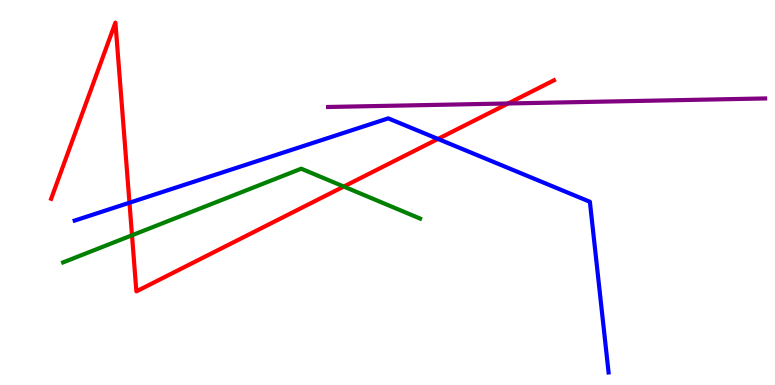[{'lines': ['blue', 'red'], 'intersections': [{'x': 1.67, 'y': 4.73}, {'x': 5.65, 'y': 6.39}]}, {'lines': ['green', 'red'], 'intersections': [{'x': 1.7, 'y': 3.89}, {'x': 4.44, 'y': 5.15}]}, {'lines': ['purple', 'red'], 'intersections': [{'x': 6.56, 'y': 7.31}]}, {'lines': ['blue', 'green'], 'intersections': []}, {'lines': ['blue', 'purple'], 'intersections': []}, {'lines': ['green', 'purple'], 'intersections': []}]